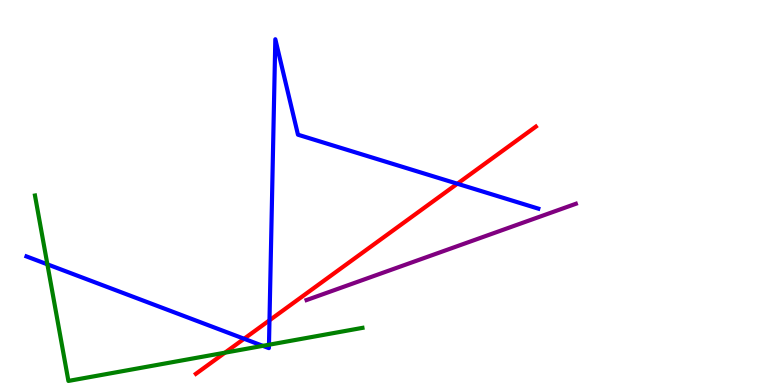[{'lines': ['blue', 'red'], 'intersections': [{'x': 3.15, 'y': 1.2}, {'x': 3.48, 'y': 1.68}, {'x': 5.9, 'y': 5.23}]}, {'lines': ['green', 'red'], 'intersections': [{'x': 2.9, 'y': 0.839}]}, {'lines': ['purple', 'red'], 'intersections': []}, {'lines': ['blue', 'green'], 'intersections': [{'x': 0.611, 'y': 3.13}, {'x': 3.39, 'y': 1.02}, {'x': 3.47, 'y': 1.05}]}, {'lines': ['blue', 'purple'], 'intersections': []}, {'lines': ['green', 'purple'], 'intersections': []}]